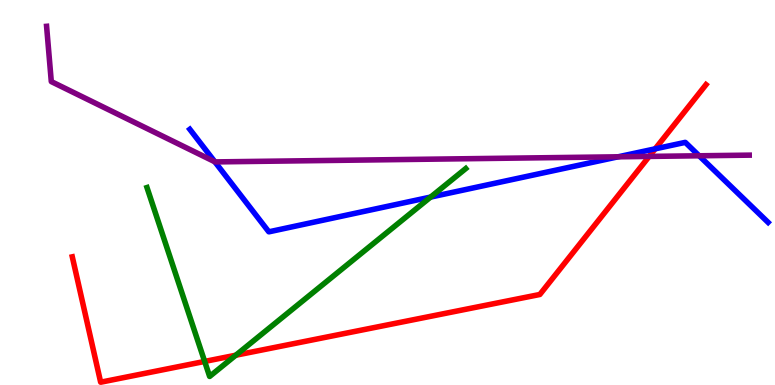[{'lines': ['blue', 'red'], 'intersections': [{'x': 8.45, 'y': 6.13}]}, {'lines': ['green', 'red'], 'intersections': [{'x': 2.64, 'y': 0.612}, {'x': 3.04, 'y': 0.774}]}, {'lines': ['purple', 'red'], 'intersections': [{'x': 8.38, 'y': 5.94}]}, {'lines': ['blue', 'green'], 'intersections': [{'x': 5.56, 'y': 4.88}]}, {'lines': ['blue', 'purple'], 'intersections': [{'x': 2.77, 'y': 5.8}, {'x': 7.98, 'y': 5.93}, {'x': 9.02, 'y': 5.95}]}, {'lines': ['green', 'purple'], 'intersections': []}]